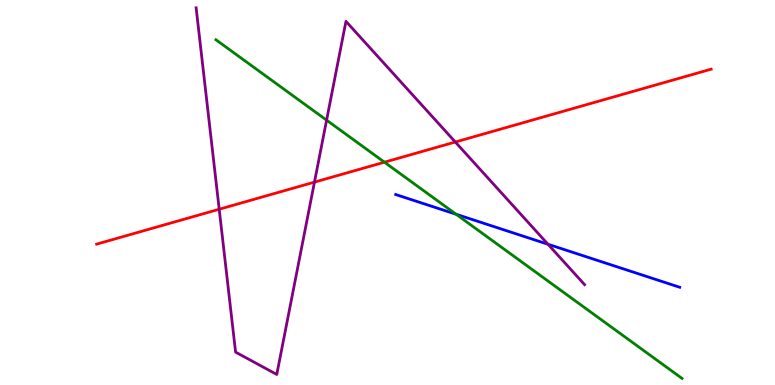[{'lines': ['blue', 'red'], 'intersections': []}, {'lines': ['green', 'red'], 'intersections': [{'x': 4.96, 'y': 5.79}]}, {'lines': ['purple', 'red'], 'intersections': [{'x': 2.83, 'y': 4.57}, {'x': 4.06, 'y': 5.27}, {'x': 5.88, 'y': 6.31}]}, {'lines': ['blue', 'green'], 'intersections': [{'x': 5.88, 'y': 4.44}]}, {'lines': ['blue', 'purple'], 'intersections': [{'x': 7.07, 'y': 3.66}]}, {'lines': ['green', 'purple'], 'intersections': [{'x': 4.21, 'y': 6.88}]}]